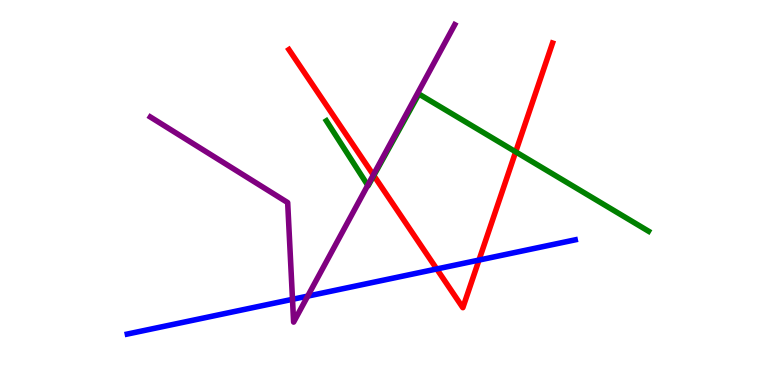[{'lines': ['blue', 'red'], 'intersections': [{'x': 5.64, 'y': 3.01}, {'x': 6.18, 'y': 3.24}]}, {'lines': ['green', 'red'], 'intersections': [{'x': 4.82, 'y': 5.44}, {'x': 6.65, 'y': 6.06}]}, {'lines': ['purple', 'red'], 'intersections': [{'x': 4.82, 'y': 5.46}]}, {'lines': ['blue', 'green'], 'intersections': []}, {'lines': ['blue', 'purple'], 'intersections': [{'x': 3.77, 'y': 2.23}, {'x': 3.97, 'y': 2.31}]}, {'lines': ['green', 'purple'], 'intersections': [{'x': 4.75, 'y': 5.19}]}]